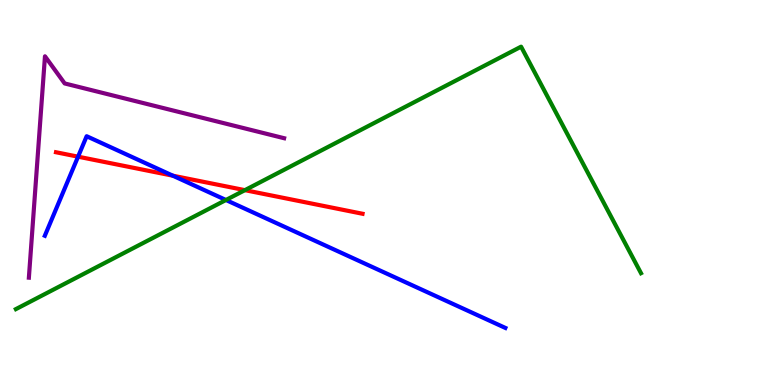[{'lines': ['blue', 'red'], 'intersections': [{'x': 1.01, 'y': 5.93}, {'x': 2.23, 'y': 5.44}]}, {'lines': ['green', 'red'], 'intersections': [{'x': 3.16, 'y': 5.06}]}, {'lines': ['purple', 'red'], 'intersections': []}, {'lines': ['blue', 'green'], 'intersections': [{'x': 2.92, 'y': 4.81}]}, {'lines': ['blue', 'purple'], 'intersections': []}, {'lines': ['green', 'purple'], 'intersections': []}]